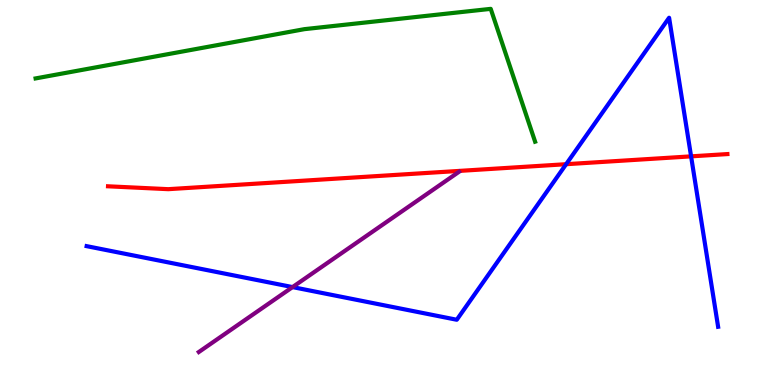[{'lines': ['blue', 'red'], 'intersections': [{'x': 7.31, 'y': 5.74}, {'x': 8.92, 'y': 5.94}]}, {'lines': ['green', 'red'], 'intersections': []}, {'lines': ['purple', 'red'], 'intersections': []}, {'lines': ['blue', 'green'], 'intersections': []}, {'lines': ['blue', 'purple'], 'intersections': [{'x': 3.77, 'y': 2.54}]}, {'lines': ['green', 'purple'], 'intersections': []}]